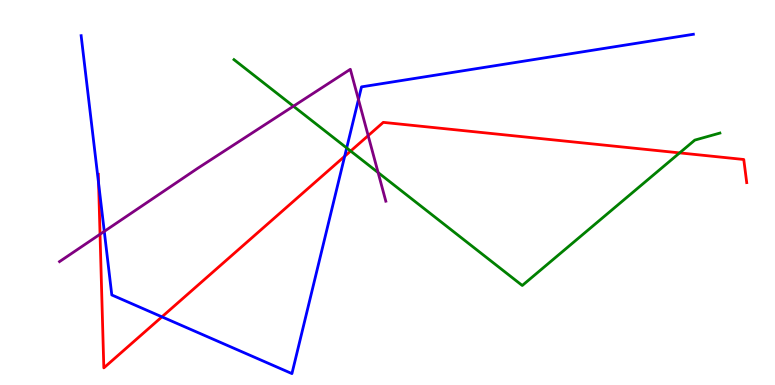[{'lines': ['blue', 'red'], 'intersections': [{'x': 1.27, 'y': 5.24}, {'x': 2.09, 'y': 1.77}, {'x': 4.45, 'y': 5.94}]}, {'lines': ['green', 'red'], 'intersections': [{'x': 4.52, 'y': 6.08}, {'x': 8.77, 'y': 6.03}]}, {'lines': ['purple', 'red'], 'intersections': [{'x': 1.29, 'y': 3.92}, {'x': 4.75, 'y': 6.48}]}, {'lines': ['blue', 'green'], 'intersections': [{'x': 4.47, 'y': 6.16}]}, {'lines': ['blue', 'purple'], 'intersections': [{'x': 1.35, 'y': 3.99}, {'x': 4.63, 'y': 7.42}]}, {'lines': ['green', 'purple'], 'intersections': [{'x': 3.79, 'y': 7.24}, {'x': 4.88, 'y': 5.52}]}]